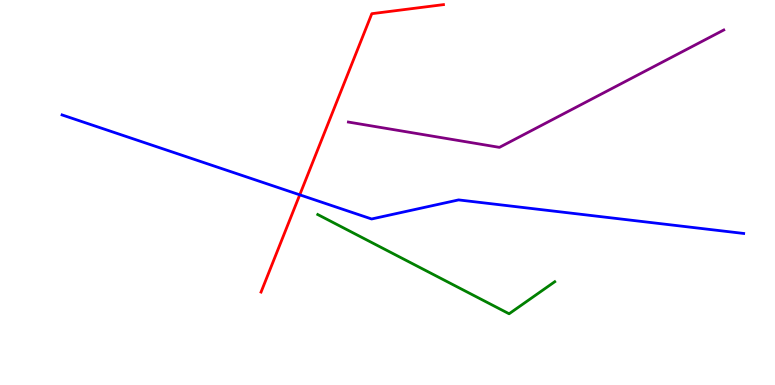[{'lines': ['blue', 'red'], 'intersections': [{'x': 3.87, 'y': 4.94}]}, {'lines': ['green', 'red'], 'intersections': []}, {'lines': ['purple', 'red'], 'intersections': []}, {'lines': ['blue', 'green'], 'intersections': []}, {'lines': ['blue', 'purple'], 'intersections': []}, {'lines': ['green', 'purple'], 'intersections': []}]